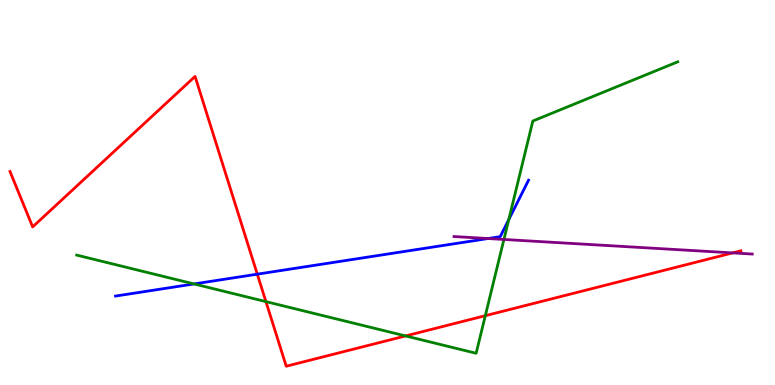[{'lines': ['blue', 'red'], 'intersections': [{'x': 3.32, 'y': 2.88}]}, {'lines': ['green', 'red'], 'intersections': [{'x': 3.43, 'y': 2.17}, {'x': 5.23, 'y': 1.27}, {'x': 6.26, 'y': 1.8}]}, {'lines': ['purple', 'red'], 'intersections': [{'x': 9.45, 'y': 3.43}]}, {'lines': ['blue', 'green'], 'intersections': [{'x': 2.5, 'y': 2.62}, {'x': 6.56, 'y': 4.3}]}, {'lines': ['blue', 'purple'], 'intersections': [{'x': 6.3, 'y': 3.8}]}, {'lines': ['green', 'purple'], 'intersections': [{'x': 6.5, 'y': 3.78}]}]